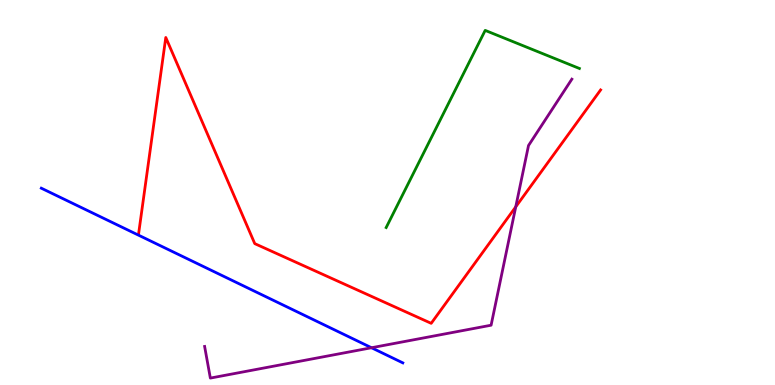[{'lines': ['blue', 'red'], 'intersections': []}, {'lines': ['green', 'red'], 'intersections': []}, {'lines': ['purple', 'red'], 'intersections': [{'x': 6.65, 'y': 4.63}]}, {'lines': ['blue', 'green'], 'intersections': []}, {'lines': ['blue', 'purple'], 'intersections': [{'x': 4.79, 'y': 0.968}]}, {'lines': ['green', 'purple'], 'intersections': []}]